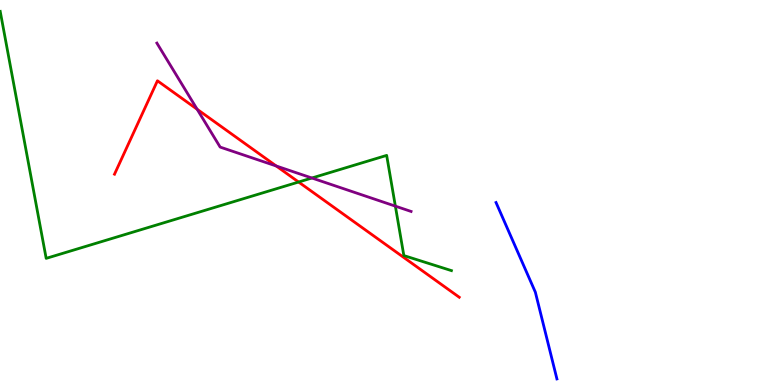[{'lines': ['blue', 'red'], 'intersections': []}, {'lines': ['green', 'red'], 'intersections': [{'x': 3.85, 'y': 5.27}]}, {'lines': ['purple', 'red'], 'intersections': [{'x': 2.54, 'y': 7.16}, {'x': 3.56, 'y': 5.69}]}, {'lines': ['blue', 'green'], 'intersections': []}, {'lines': ['blue', 'purple'], 'intersections': []}, {'lines': ['green', 'purple'], 'intersections': [{'x': 4.02, 'y': 5.38}, {'x': 5.1, 'y': 4.65}]}]